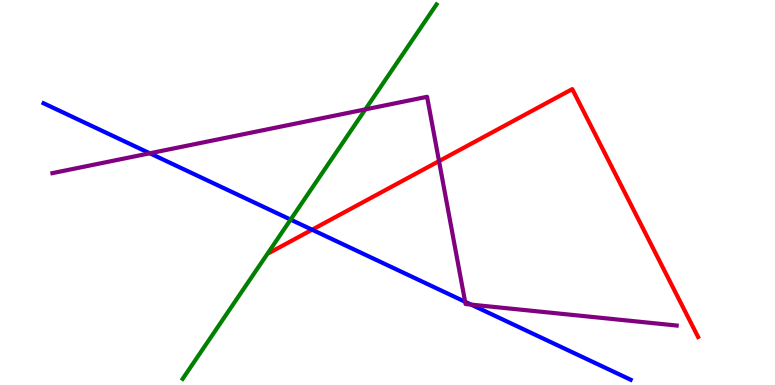[{'lines': ['blue', 'red'], 'intersections': [{'x': 4.03, 'y': 4.03}]}, {'lines': ['green', 'red'], 'intersections': []}, {'lines': ['purple', 'red'], 'intersections': [{'x': 5.66, 'y': 5.82}]}, {'lines': ['blue', 'green'], 'intersections': [{'x': 3.75, 'y': 4.3}]}, {'lines': ['blue', 'purple'], 'intersections': [{'x': 1.93, 'y': 6.02}, {'x': 6.0, 'y': 2.16}, {'x': 6.08, 'y': 2.09}]}, {'lines': ['green', 'purple'], 'intersections': [{'x': 4.71, 'y': 7.16}]}]